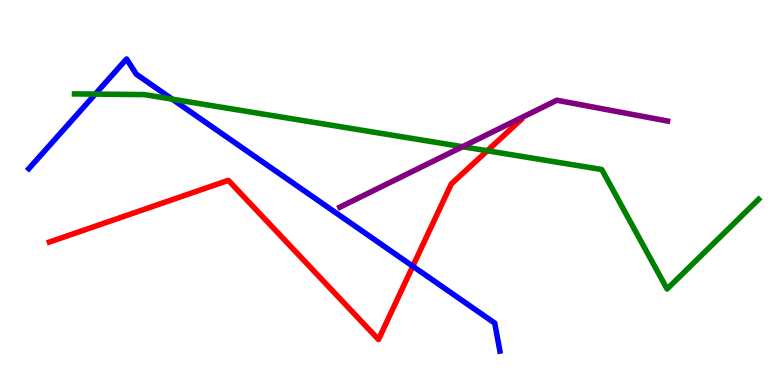[{'lines': ['blue', 'red'], 'intersections': [{'x': 5.33, 'y': 3.09}]}, {'lines': ['green', 'red'], 'intersections': [{'x': 6.29, 'y': 6.08}]}, {'lines': ['purple', 'red'], 'intersections': []}, {'lines': ['blue', 'green'], 'intersections': [{'x': 1.23, 'y': 7.56}, {'x': 2.22, 'y': 7.42}]}, {'lines': ['blue', 'purple'], 'intersections': []}, {'lines': ['green', 'purple'], 'intersections': [{'x': 5.97, 'y': 6.19}]}]